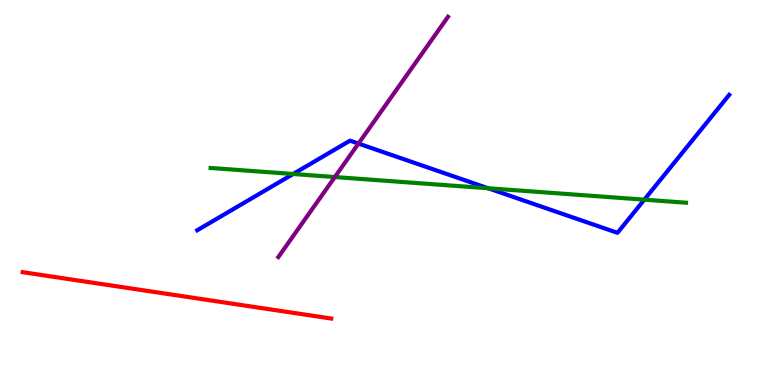[{'lines': ['blue', 'red'], 'intersections': []}, {'lines': ['green', 'red'], 'intersections': []}, {'lines': ['purple', 'red'], 'intersections': []}, {'lines': ['blue', 'green'], 'intersections': [{'x': 3.78, 'y': 5.48}, {'x': 6.3, 'y': 5.11}, {'x': 8.31, 'y': 4.81}]}, {'lines': ['blue', 'purple'], 'intersections': [{'x': 4.63, 'y': 6.27}]}, {'lines': ['green', 'purple'], 'intersections': [{'x': 4.32, 'y': 5.4}]}]